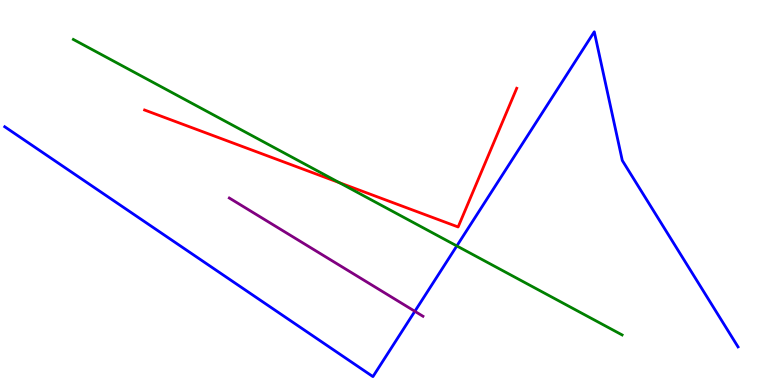[{'lines': ['blue', 'red'], 'intersections': []}, {'lines': ['green', 'red'], 'intersections': [{'x': 4.38, 'y': 5.26}]}, {'lines': ['purple', 'red'], 'intersections': []}, {'lines': ['blue', 'green'], 'intersections': [{'x': 5.89, 'y': 3.61}]}, {'lines': ['blue', 'purple'], 'intersections': [{'x': 5.35, 'y': 1.91}]}, {'lines': ['green', 'purple'], 'intersections': []}]